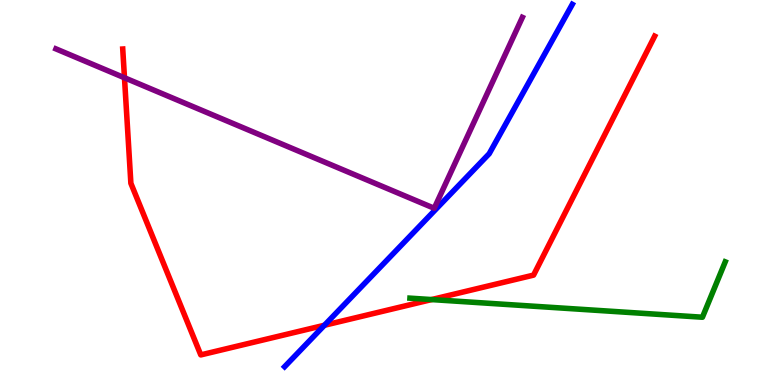[{'lines': ['blue', 'red'], 'intersections': [{'x': 4.19, 'y': 1.55}]}, {'lines': ['green', 'red'], 'intersections': [{'x': 5.57, 'y': 2.22}]}, {'lines': ['purple', 'red'], 'intersections': [{'x': 1.61, 'y': 7.98}]}, {'lines': ['blue', 'green'], 'intersections': []}, {'lines': ['blue', 'purple'], 'intersections': []}, {'lines': ['green', 'purple'], 'intersections': []}]